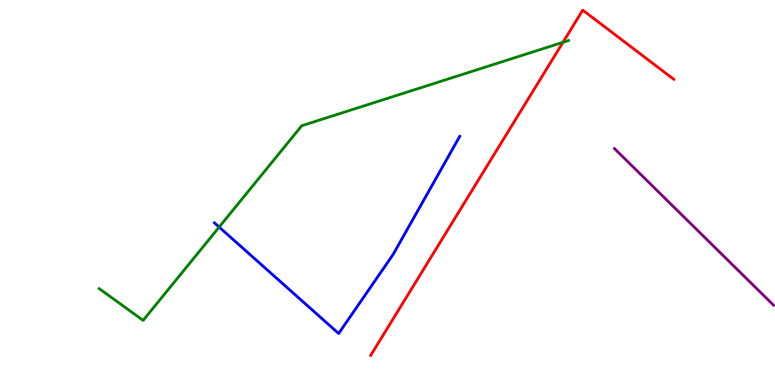[{'lines': ['blue', 'red'], 'intersections': []}, {'lines': ['green', 'red'], 'intersections': [{'x': 7.26, 'y': 8.9}]}, {'lines': ['purple', 'red'], 'intersections': []}, {'lines': ['blue', 'green'], 'intersections': [{'x': 2.83, 'y': 4.1}]}, {'lines': ['blue', 'purple'], 'intersections': []}, {'lines': ['green', 'purple'], 'intersections': []}]